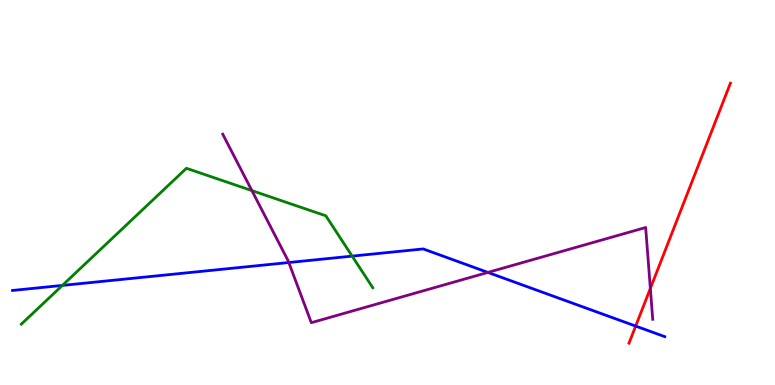[{'lines': ['blue', 'red'], 'intersections': [{'x': 8.2, 'y': 1.53}]}, {'lines': ['green', 'red'], 'intersections': []}, {'lines': ['purple', 'red'], 'intersections': [{'x': 8.39, 'y': 2.51}]}, {'lines': ['blue', 'green'], 'intersections': [{'x': 0.805, 'y': 2.59}, {'x': 4.54, 'y': 3.35}]}, {'lines': ['blue', 'purple'], 'intersections': [{'x': 3.73, 'y': 3.18}, {'x': 6.3, 'y': 2.92}]}, {'lines': ['green', 'purple'], 'intersections': [{'x': 3.25, 'y': 5.05}]}]